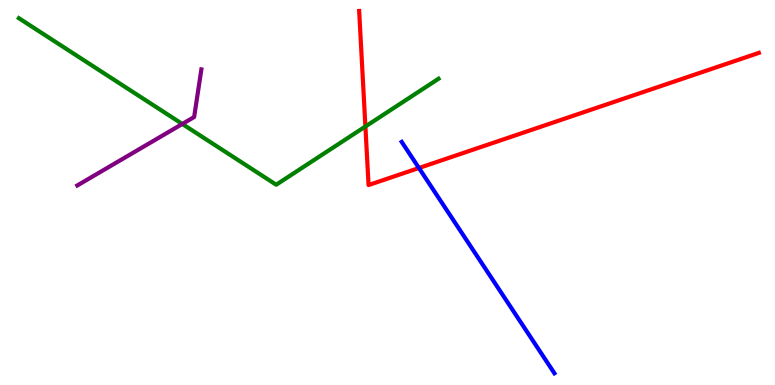[{'lines': ['blue', 'red'], 'intersections': [{'x': 5.41, 'y': 5.64}]}, {'lines': ['green', 'red'], 'intersections': [{'x': 4.71, 'y': 6.71}]}, {'lines': ['purple', 'red'], 'intersections': []}, {'lines': ['blue', 'green'], 'intersections': []}, {'lines': ['blue', 'purple'], 'intersections': []}, {'lines': ['green', 'purple'], 'intersections': [{'x': 2.35, 'y': 6.78}]}]